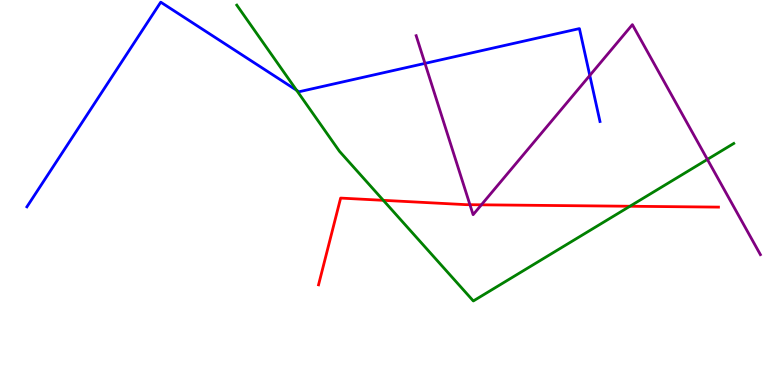[{'lines': ['blue', 'red'], 'intersections': []}, {'lines': ['green', 'red'], 'intersections': [{'x': 4.95, 'y': 4.8}, {'x': 8.13, 'y': 4.64}]}, {'lines': ['purple', 'red'], 'intersections': [{'x': 6.06, 'y': 4.68}, {'x': 6.21, 'y': 4.68}]}, {'lines': ['blue', 'green'], 'intersections': [{'x': 3.83, 'y': 7.66}]}, {'lines': ['blue', 'purple'], 'intersections': [{'x': 5.48, 'y': 8.35}, {'x': 7.61, 'y': 8.04}]}, {'lines': ['green', 'purple'], 'intersections': [{'x': 9.13, 'y': 5.86}]}]